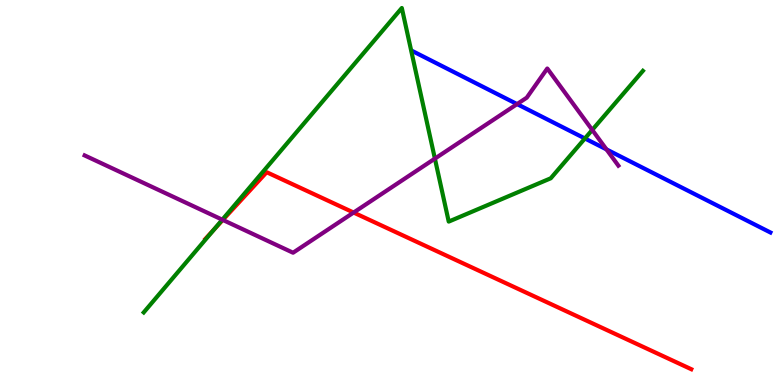[{'lines': ['blue', 'red'], 'intersections': []}, {'lines': ['green', 'red'], 'intersections': [{'x': 2.76, 'y': 4.04}]}, {'lines': ['purple', 'red'], 'intersections': [{'x': 2.88, 'y': 4.29}, {'x': 4.56, 'y': 4.48}]}, {'lines': ['blue', 'green'], 'intersections': [{'x': 7.55, 'y': 6.4}]}, {'lines': ['blue', 'purple'], 'intersections': [{'x': 6.67, 'y': 7.3}, {'x': 7.83, 'y': 6.12}]}, {'lines': ['green', 'purple'], 'intersections': [{'x': 2.87, 'y': 4.29}, {'x': 5.61, 'y': 5.88}, {'x': 7.64, 'y': 6.63}]}]